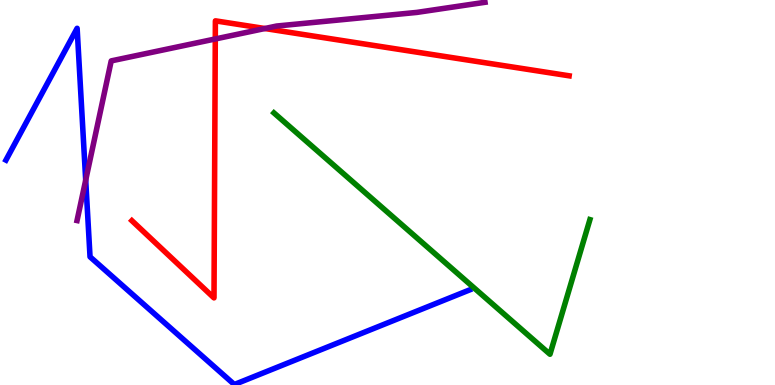[{'lines': ['blue', 'red'], 'intersections': []}, {'lines': ['green', 'red'], 'intersections': []}, {'lines': ['purple', 'red'], 'intersections': [{'x': 2.78, 'y': 8.99}, {'x': 3.42, 'y': 9.26}]}, {'lines': ['blue', 'green'], 'intersections': []}, {'lines': ['blue', 'purple'], 'intersections': [{'x': 1.11, 'y': 5.32}]}, {'lines': ['green', 'purple'], 'intersections': []}]